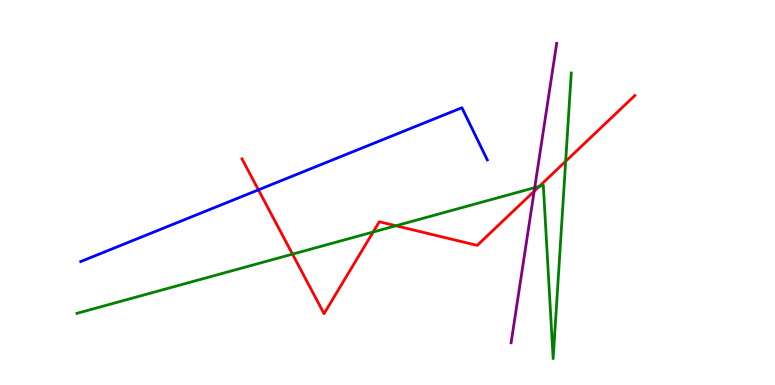[{'lines': ['blue', 'red'], 'intersections': [{'x': 3.33, 'y': 5.07}]}, {'lines': ['green', 'red'], 'intersections': [{'x': 3.77, 'y': 3.4}, {'x': 4.81, 'y': 3.97}, {'x': 5.11, 'y': 4.14}, {'x': 6.96, 'y': 5.16}, {'x': 7.3, 'y': 5.81}]}, {'lines': ['purple', 'red'], 'intersections': [{'x': 6.89, 'y': 5.03}]}, {'lines': ['blue', 'green'], 'intersections': []}, {'lines': ['blue', 'purple'], 'intersections': []}, {'lines': ['green', 'purple'], 'intersections': [{'x': 6.9, 'y': 5.13}]}]